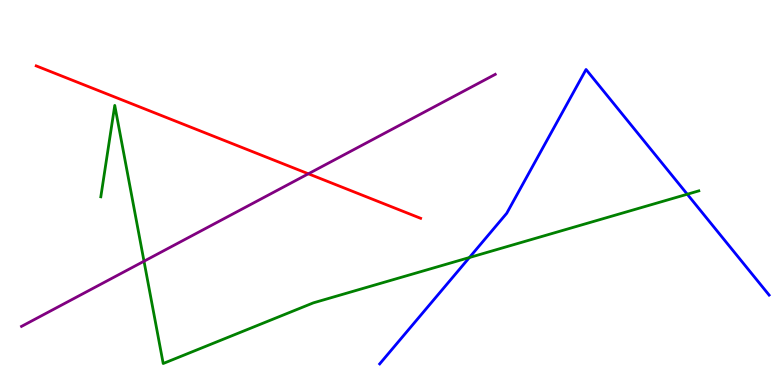[{'lines': ['blue', 'red'], 'intersections': []}, {'lines': ['green', 'red'], 'intersections': []}, {'lines': ['purple', 'red'], 'intersections': [{'x': 3.98, 'y': 5.49}]}, {'lines': ['blue', 'green'], 'intersections': [{'x': 6.06, 'y': 3.31}, {'x': 8.87, 'y': 4.96}]}, {'lines': ['blue', 'purple'], 'intersections': []}, {'lines': ['green', 'purple'], 'intersections': [{'x': 1.86, 'y': 3.21}]}]